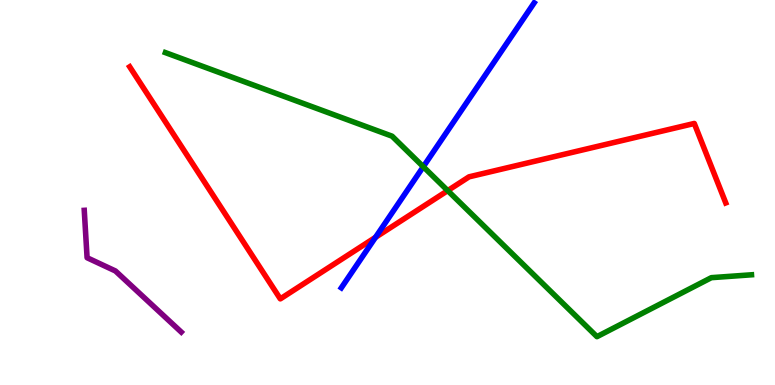[{'lines': ['blue', 'red'], 'intersections': [{'x': 4.85, 'y': 3.84}]}, {'lines': ['green', 'red'], 'intersections': [{'x': 5.78, 'y': 5.05}]}, {'lines': ['purple', 'red'], 'intersections': []}, {'lines': ['blue', 'green'], 'intersections': [{'x': 5.46, 'y': 5.67}]}, {'lines': ['blue', 'purple'], 'intersections': []}, {'lines': ['green', 'purple'], 'intersections': []}]